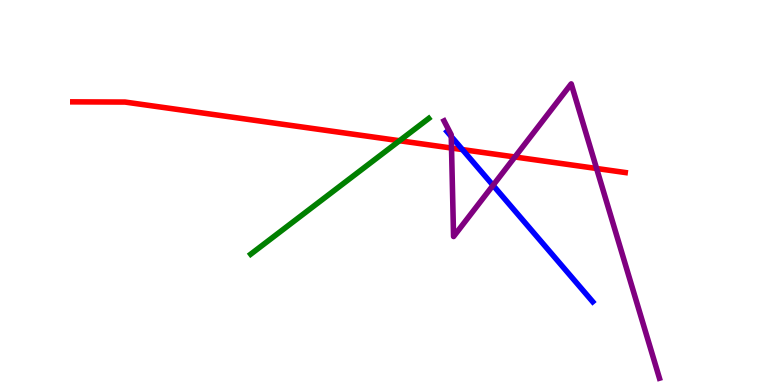[{'lines': ['blue', 'red'], 'intersections': [{'x': 5.97, 'y': 6.11}]}, {'lines': ['green', 'red'], 'intersections': [{'x': 5.16, 'y': 6.34}]}, {'lines': ['purple', 'red'], 'intersections': [{'x': 5.83, 'y': 6.15}, {'x': 6.64, 'y': 5.92}, {'x': 7.7, 'y': 5.62}]}, {'lines': ['blue', 'green'], 'intersections': []}, {'lines': ['blue', 'purple'], 'intersections': [{'x': 5.82, 'y': 6.45}, {'x': 6.36, 'y': 5.19}]}, {'lines': ['green', 'purple'], 'intersections': []}]